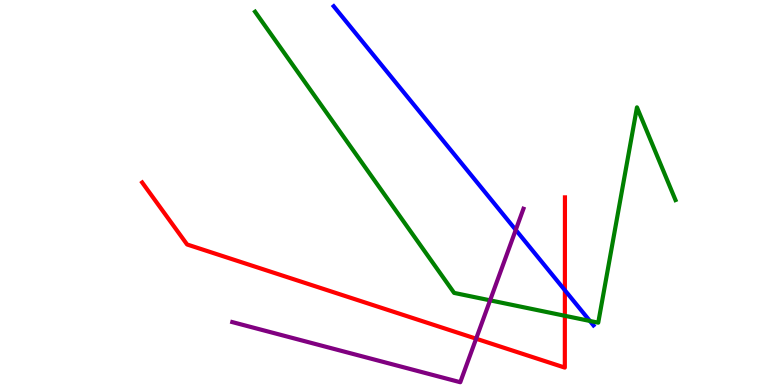[{'lines': ['blue', 'red'], 'intersections': [{'x': 7.29, 'y': 2.46}]}, {'lines': ['green', 'red'], 'intersections': [{'x': 7.29, 'y': 1.8}]}, {'lines': ['purple', 'red'], 'intersections': [{'x': 6.14, 'y': 1.2}]}, {'lines': ['blue', 'green'], 'intersections': [{'x': 7.61, 'y': 1.66}]}, {'lines': ['blue', 'purple'], 'intersections': [{'x': 6.65, 'y': 4.03}]}, {'lines': ['green', 'purple'], 'intersections': [{'x': 6.32, 'y': 2.2}]}]